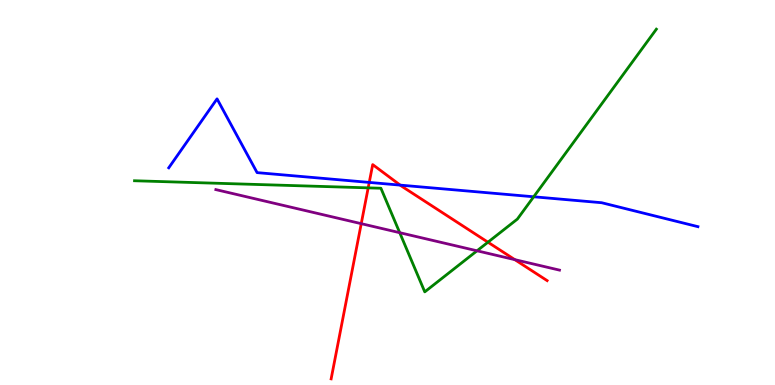[{'lines': ['blue', 'red'], 'intersections': [{'x': 4.76, 'y': 5.26}, {'x': 5.16, 'y': 5.19}]}, {'lines': ['green', 'red'], 'intersections': [{'x': 4.75, 'y': 5.12}, {'x': 6.3, 'y': 3.71}]}, {'lines': ['purple', 'red'], 'intersections': [{'x': 4.66, 'y': 4.19}, {'x': 6.64, 'y': 3.26}]}, {'lines': ['blue', 'green'], 'intersections': [{'x': 6.89, 'y': 4.89}]}, {'lines': ['blue', 'purple'], 'intersections': []}, {'lines': ['green', 'purple'], 'intersections': [{'x': 5.16, 'y': 3.96}, {'x': 6.16, 'y': 3.49}]}]